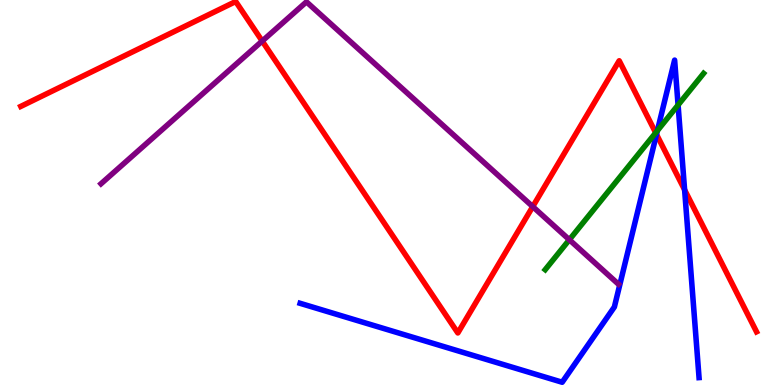[{'lines': ['blue', 'red'], 'intersections': [{'x': 8.47, 'y': 6.51}, {'x': 8.83, 'y': 5.07}]}, {'lines': ['green', 'red'], 'intersections': [{'x': 8.46, 'y': 6.55}]}, {'lines': ['purple', 'red'], 'intersections': [{'x': 3.38, 'y': 8.93}, {'x': 6.87, 'y': 4.63}]}, {'lines': ['blue', 'green'], 'intersections': [{'x': 8.48, 'y': 6.61}, {'x': 8.75, 'y': 7.27}]}, {'lines': ['blue', 'purple'], 'intersections': []}, {'lines': ['green', 'purple'], 'intersections': [{'x': 7.35, 'y': 3.77}]}]